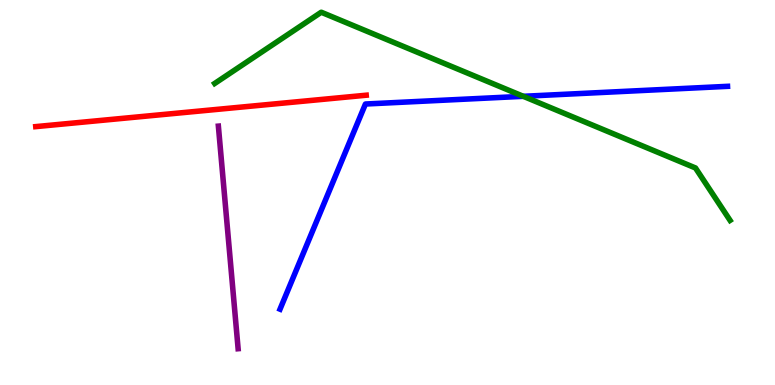[{'lines': ['blue', 'red'], 'intersections': []}, {'lines': ['green', 'red'], 'intersections': []}, {'lines': ['purple', 'red'], 'intersections': []}, {'lines': ['blue', 'green'], 'intersections': [{'x': 6.75, 'y': 7.5}]}, {'lines': ['blue', 'purple'], 'intersections': []}, {'lines': ['green', 'purple'], 'intersections': []}]